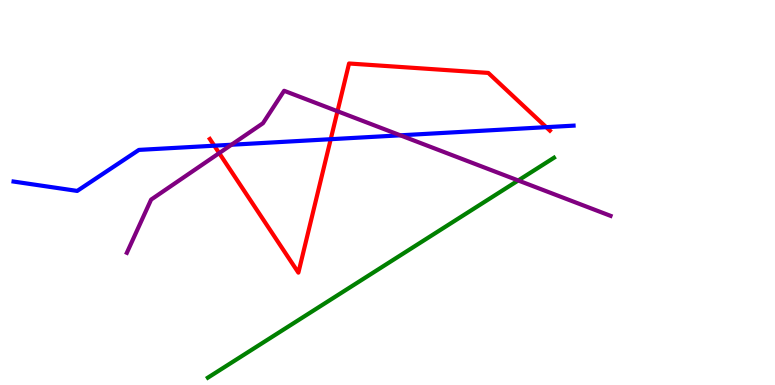[{'lines': ['blue', 'red'], 'intersections': [{'x': 2.76, 'y': 6.22}, {'x': 4.27, 'y': 6.38}, {'x': 7.05, 'y': 6.7}]}, {'lines': ['green', 'red'], 'intersections': []}, {'lines': ['purple', 'red'], 'intersections': [{'x': 2.83, 'y': 6.02}, {'x': 4.35, 'y': 7.11}]}, {'lines': ['blue', 'green'], 'intersections': []}, {'lines': ['blue', 'purple'], 'intersections': [{'x': 2.99, 'y': 6.24}, {'x': 5.17, 'y': 6.49}]}, {'lines': ['green', 'purple'], 'intersections': [{'x': 6.69, 'y': 5.31}]}]